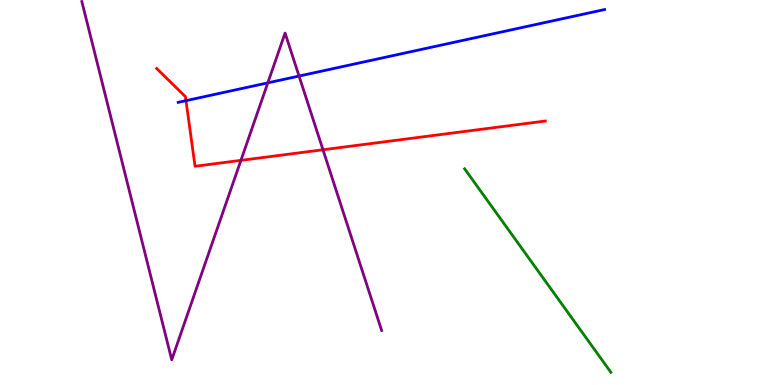[{'lines': ['blue', 'red'], 'intersections': [{'x': 2.4, 'y': 7.39}]}, {'lines': ['green', 'red'], 'intersections': []}, {'lines': ['purple', 'red'], 'intersections': [{'x': 3.11, 'y': 5.83}, {'x': 4.17, 'y': 6.11}]}, {'lines': ['blue', 'green'], 'intersections': []}, {'lines': ['blue', 'purple'], 'intersections': [{'x': 3.46, 'y': 7.85}, {'x': 3.86, 'y': 8.02}]}, {'lines': ['green', 'purple'], 'intersections': []}]